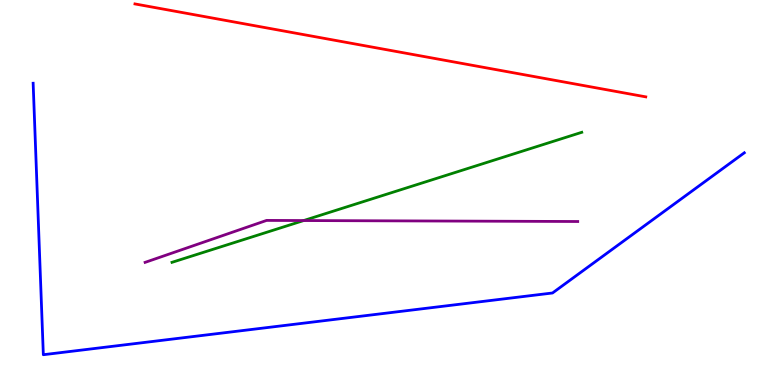[{'lines': ['blue', 'red'], 'intersections': []}, {'lines': ['green', 'red'], 'intersections': []}, {'lines': ['purple', 'red'], 'intersections': []}, {'lines': ['blue', 'green'], 'intersections': []}, {'lines': ['blue', 'purple'], 'intersections': []}, {'lines': ['green', 'purple'], 'intersections': [{'x': 3.92, 'y': 4.27}]}]